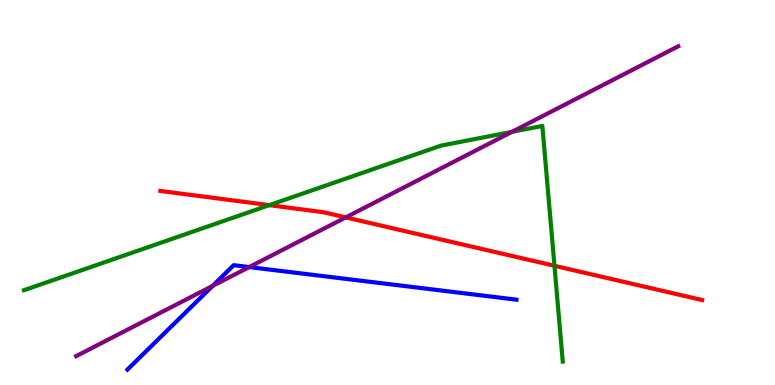[{'lines': ['blue', 'red'], 'intersections': []}, {'lines': ['green', 'red'], 'intersections': [{'x': 3.47, 'y': 4.67}, {'x': 7.15, 'y': 3.1}]}, {'lines': ['purple', 'red'], 'intersections': [{'x': 4.46, 'y': 4.35}]}, {'lines': ['blue', 'green'], 'intersections': []}, {'lines': ['blue', 'purple'], 'intersections': [{'x': 2.74, 'y': 2.57}, {'x': 3.22, 'y': 3.06}]}, {'lines': ['green', 'purple'], 'intersections': [{'x': 6.61, 'y': 6.58}]}]